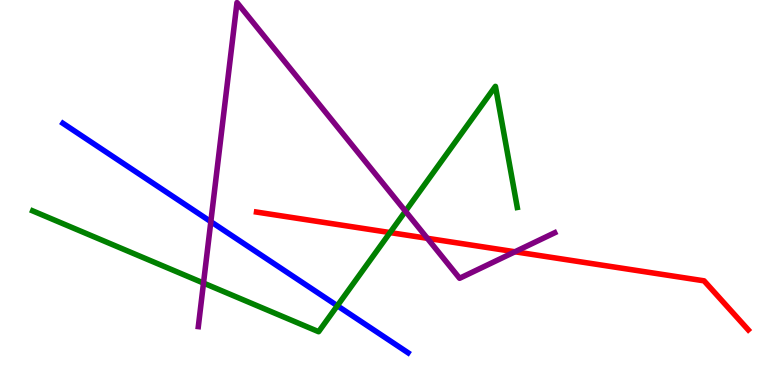[{'lines': ['blue', 'red'], 'intersections': []}, {'lines': ['green', 'red'], 'intersections': [{'x': 5.03, 'y': 3.96}]}, {'lines': ['purple', 'red'], 'intersections': [{'x': 5.51, 'y': 3.81}, {'x': 6.64, 'y': 3.46}]}, {'lines': ['blue', 'green'], 'intersections': [{'x': 4.35, 'y': 2.06}]}, {'lines': ['blue', 'purple'], 'intersections': [{'x': 2.72, 'y': 4.24}]}, {'lines': ['green', 'purple'], 'intersections': [{'x': 2.63, 'y': 2.65}, {'x': 5.23, 'y': 4.51}]}]